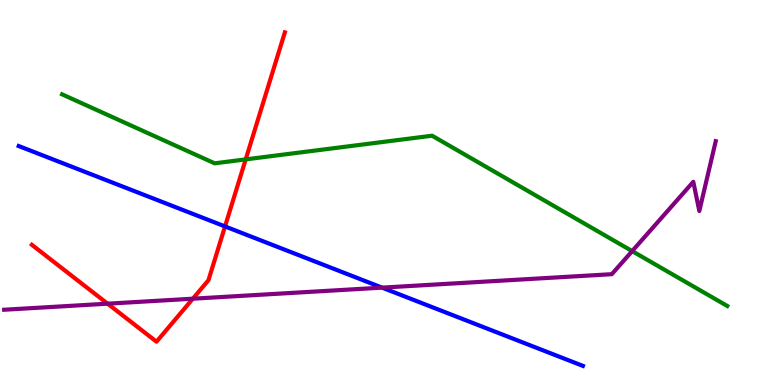[{'lines': ['blue', 'red'], 'intersections': [{'x': 2.9, 'y': 4.12}]}, {'lines': ['green', 'red'], 'intersections': [{'x': 3.17, 'y': 5.86}]}, {'lines': ['purple', 'red'], 'intersections': [{'x': 1.39, 'y': 2.11}, {'x': 2.49, 'y': 2.24}]}, {'lines': ['blue', 'green'], 'intersections': []}, {'lines': ['blue', 'purple'], 'intersections': [{'x': 4.93, 'y': 2.53}]}, {'lines': ['green', 'purple'], 'intersections': [{'x': 8.16, 'y': 3.48}]}]